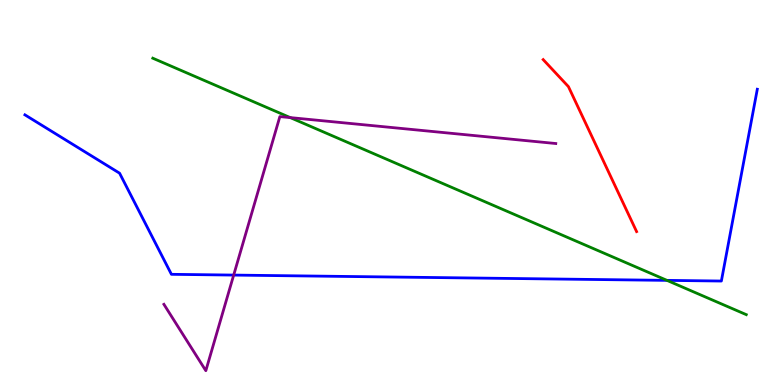[{'lines': ['blue', 'red'], 'intersections': []}, {'lines': ['green', 'red'], 'intersections': []}, {'lines': ['purple', 'red'], 'intersections': []}, {'lines': ['blue', 'green'], 'intersections': [{'x': 8.61, 'y': 2.72}]}, {'lines': ['blue', 'purple'], 'intersections': [{'x': 3.02, 'y': 2.86}]}, {'lines': ['green', 'purple'], 'intersections': [{'x': 3.75, 'y': 6.95}]}]